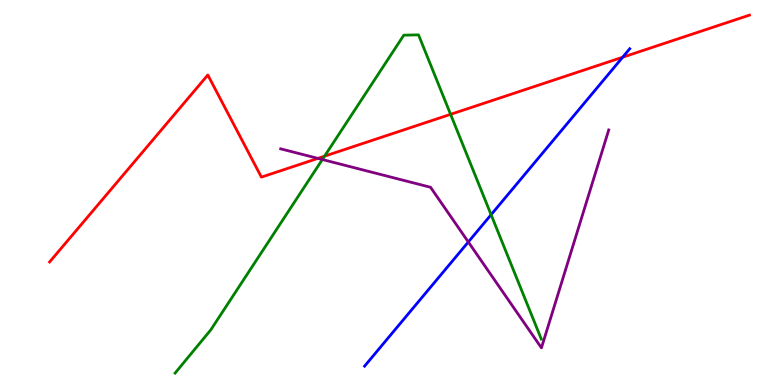[{'lines': ['blue', 'red'], 'intersections': [{'x': 8.03, 'y': 8.51}]}, {'lines': ['green', 'red'], 'intersections': [{'x': 4.19, 'y': 5.94}, {'x': 5.81, 'y': 7.03}]}, {'lines': ['purple', 'red'], 'intersections': [{'x': 4.1, 'y': 5.89}]}, {'lines': ['blue', 'green'], 'intersections': [{'x': 6.34, 'y': 4.42}]}, {'lines': ['blue', 'purple'], 'intersections': [{'x': 6.04, 'y': 3.71}]}, {'lines': ['green', 'purple'], 'intersections': [{'x': 4.16, 'y': 5.86}]}]